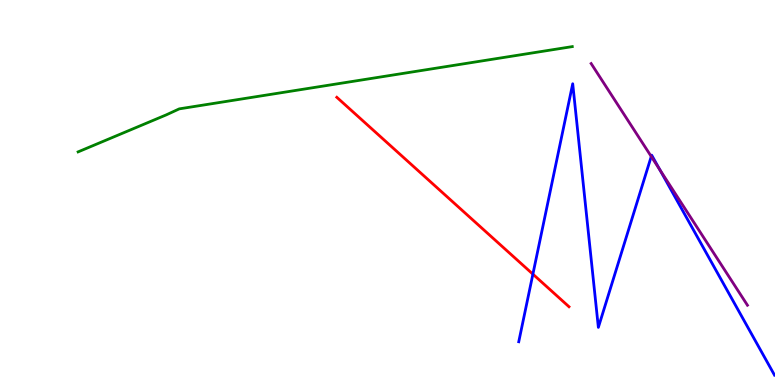[{'lines': ['blue', 'red'], 'intersections': [{'x': 6.88, 'y': 2.88}]}, {'lines': ['green', 'red'], 'intersections': []}, {'lines': ['purple', 'red'], 'intersections': []}, {'lines': ['blue', 'green'], 'intersections': []}, {'lines': ['blue', 'purple'], 'intersections': [{'x': 8.4, 'y': 5.94}, {'x': 8.51, 'y': 5.59}]}, {'lines': ['green', 'purple'], 'intersections': []}]